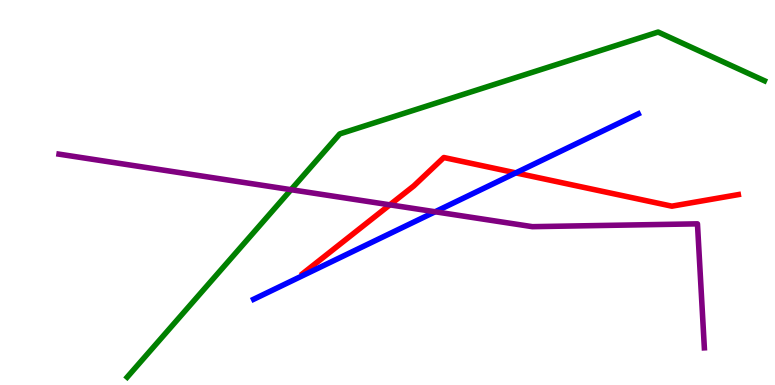[{'lines': ['blue', 'red'], 'intersections': [{'x': 6.66, 'y': 5.51}]}, {'lines': ['green', 'red'], 'intersections': []}, {'lines': ['purple', 'red'], 'intersections': [{'x': 5.03, 'y': 4.68}]}, {'lines': ['blue', 'green'], 'intersections': []}, {'lines': ['blue', 'purple'], 'intersections': [{'x': 5.61, 'y': 4.5}]}, {'lines': ['green', 'purple'], 'intersections': [{'x': 3.76, 'y': 5.07}]}]